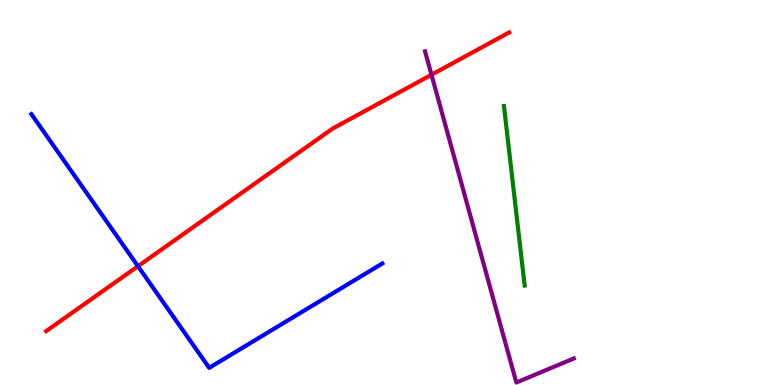[{'lines': ['blue', 'red'], 'intersections': [{'x': 1.78, 'y': 3.09}]}, {'lines': ['green', 'red'], 'intersections': []}, {'lines': ['purple', 'red'], 'intersections': [{'x': 5.57, 'y': 8.06}]}, {'lines': ['blue', 'green'], 'intersections': []}, {'lines': ['blue', 'purple'], 'intersections': []}, {'lines': ['green', 'purple'], 'intersections': []}]